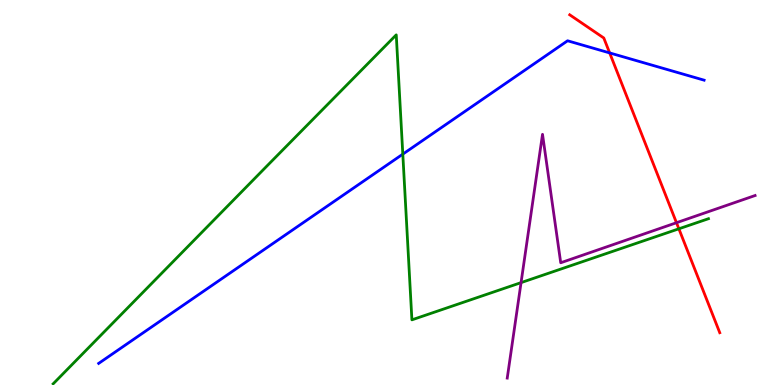[{'lines': ['blue', 'red'], 'intersections': [{'x': 7.87, 'y': 8.63}]}, {'lines': ['green', 'red'], 'intersections': [{'x': 8.76, 'y': 4.06}]}, {'lines': ['purple', 'red'], 'intersections': [{'x': 8.73, 'y': 4.22}]}, {'lines': ['blue', 'green'], 'intersections': [{'x': 5.2, 'y': 6.0}]}, {'lines': ['blue', 'purple'], 'intersections': []}, {'lines': ['green', 'purple'], 'intersections': [{'x': 6.72, 'y': 2.66}]}]